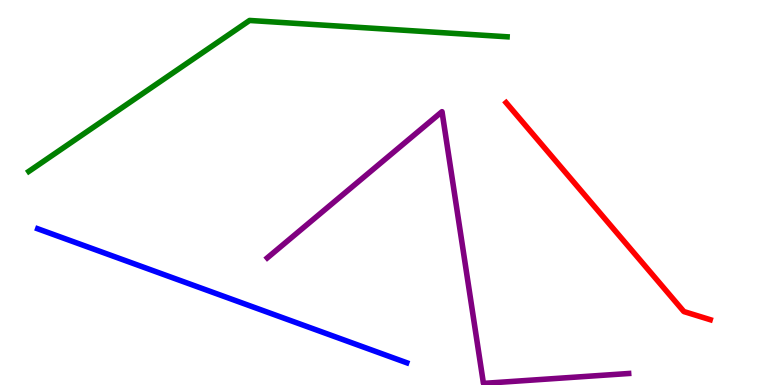[{'lines': ['blue', 'red'], 'intersections': []}, {'lines': ['green', 'red'], 'intersections': []}, {'lines': ['purple', 'red'], 'intersections': []}, {'lines': ['blue', 'green'], 'intersections': []}, {'lines': ['blue', 'purple'], 'intersections': []}, {'lines': ['green', 'purple'], 'intersections': []}]